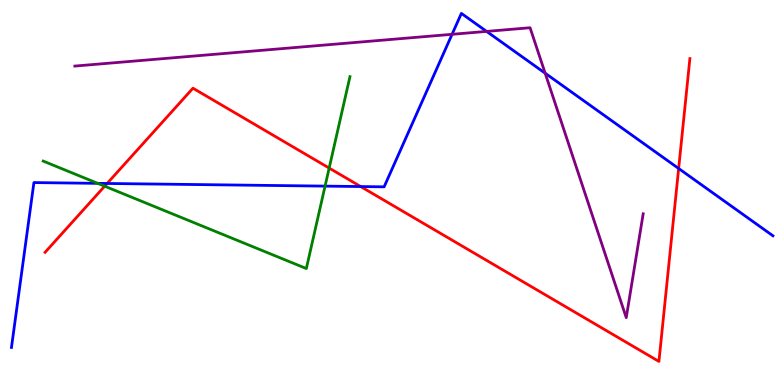[{'lines': ['blue', 'red'], 'intersections': [{'x': 1.38, 'y': 5.23}, {'x': 4.65, 'y': 5.15}, {'x': 8.76, 'y': 5.62}]}, {'lines': ['green', 'red'], 'intersections': [{'x': 1.35, 'y': 5.16}, {'x': 4.25, 'y': 5.63}]}, {'lines': ['purple', 'red'], 'intersections': []}, {'lines': ['blue', 'green'], 'intersections': [{'x': 1.26, 'y': 5.24}, {'x': 4.19, 'y': 5.17}]}, {'lines': ['blue', 'purple'], 'intersections': [{'x': 5.83, 'y': 9.11}, {'x': 6.28, 'y': 9.18}, {'x': 7.03, 'y': 8.1}]}, {'lines': ['green', 'purple'], 'intersections': []}]